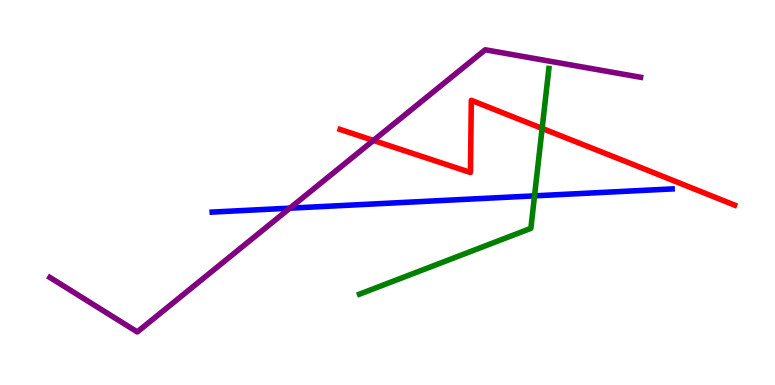[{'lines': ['blue', 'red'], 'intersections': []}, {'lines': ['green', 'red'], 'intersections': [{'x': 7.0, 'y': 6.66}]}, {'lines': ['purple', 'red'], 'intersections': [{'x': 4.82, 'y': 6.35}]}, {'lines': ['blue', 'green'], 'intersections': [{'x': 6.9, 'y': 4.91}]}, {'lines': ['blue', 'purple'], 'intersections': [{'x': 3.74, 'y': 4.59}]}, {'lines': ['green', 'purple'], 'intersections': []}]